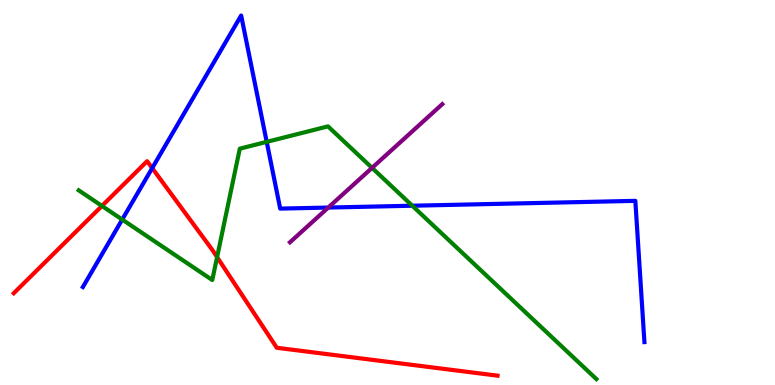[{'lines': ['blue', 'red'], 'intersections': [{'x': 1.96, 'y': 5.63}]}, {'lines': ['green', 'red'], 'intersections': [{'x': 1.32, 'y': 4.65}, {'x': 2.8, 'y': 3.32}]}, {'lines': ['purple', 'red'], 'intersections': []}, {'lines': ['blue', 'green'], 'intersections': [{'x': 1.58, 'y': 4.3}, {'x': 3.44, 'y': 6.32}, {'x': 5.32, 'y': 4.66}]}, {'lines': ['blue', 'purple'], 'intersections': [{'x': 4.24, 'y': 4.61}]}, {'lines': ['green', 'purple'], 'intersections': [{'x': 4.8, 'y': 5.64}]}]